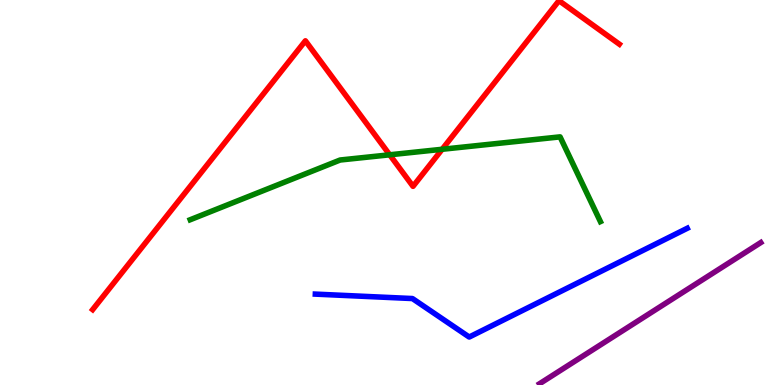[{'lines': ['blue', 'red'], 'intersections': []}, {'lines': ['green', 'red'], 'intersections': [{'x': 5.03, 'y': 5.98}, {'x': 5.71, 'y': 6.12}]}, {'lines': ['purple', 'red'], 'intersections': []}, {'lines': ['blue', 'green'], 'intersections': []}, {'lines': ['blue', 'purple'], 'intersections': []}, {'lines': ['green', 'purple'], 'intersections': []}]